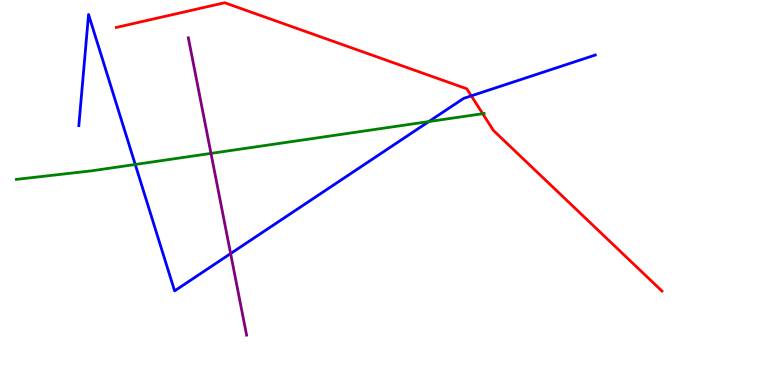[{'lines': ['blue', 'red'], 'intersections': [{'x': 6.08, 'y': 7.51}]}, {'lines': ['green', 'red'], 'intersections': [{'x': 6.23, 'y': 7.05}]}, {'lines': ['purple', 'red'], 'intersections': []}, {'lines': ['blue', 'green'], 'intersections': [{'x': 1.75, 'y': 5.73}, {'x': 5.53, 'y': 6.84}]}, {'lines': ['blue', 'purple'], 'intersections': [{'x': 2.98, 'y': 3.41}]}, {'lines': ['green', 'purple'], 'intersections': [{'x': 2.72, 'y': 6.02}]}]